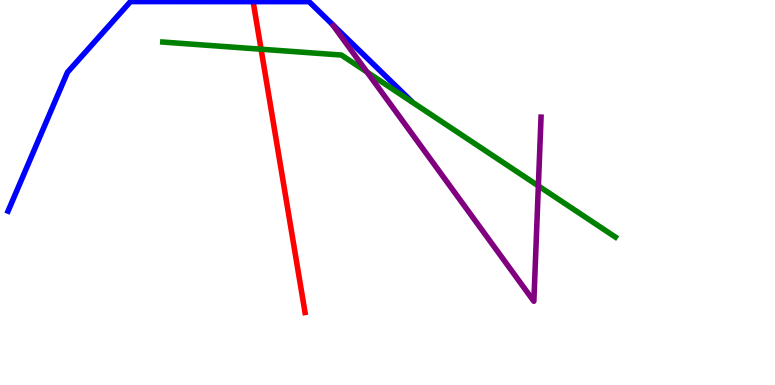[{'lines': ['blue', 'red'], 'intersections': []}, {'lines': ['green', 'red'], 'intersections': [{'x': 3.37, 'y': 8.72}]}, {'lines': ['purple', 'red'], 'intersections': []}, {'lines': ['blue', 'green'], 'intersections': []}, {'lines': ['blue', 'purple'], 'intersections': []}, {'lines': ['green', 'purple'], 'intersections': [{'x': 4.74, 'y': 8.13}, {'x': 6.95, 'y': 5.17}]}]